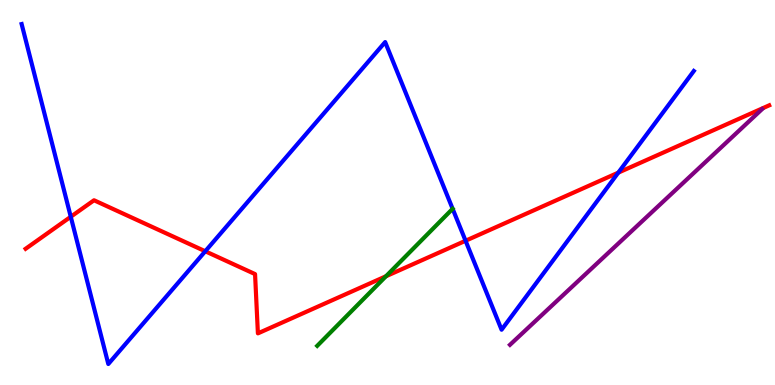[{'lines': ['blue', 'red'], 'intersections': [{'x': 0.913, 'y': 4.37}, {'x': 2.65, 'y': 3.47}, {'x': 6.01, 'y': 3.75}, {'x': 7.98, 'y': 5.52}]}, {'lines': ['green', 'red'], 'intersections': [{'x': 4.98, 'y': 2.82}]}, {'lines': ['purple', 'red'], 'intersections': []}, {'lines': ['blue', 'green'], 'intersections': []}, {'lines': ['blue', 'purple'], 'intersections': []}, {'lines': ['green', 'purple'], 'intersections': []}]